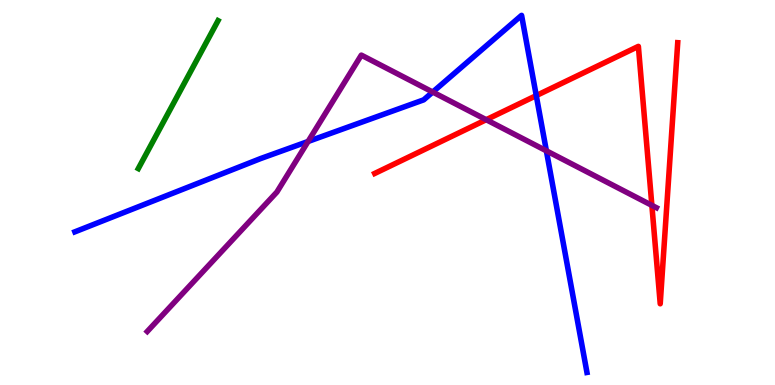[{'lines': ['blue', 'red'], 'intersections': [{'x': 6.92, 'y': 7.52}]}, {'lines': ['green', 'red'], 'intersections': []}, {'lines': ['purple', 'red'], 'intersections': [{'x': 6.27, 'y': 6.89}, {'x': 8.41, 'y': 4.67}]}, {'lines': ['blue', 'green'], 'intersections': []}, {'lines': ['blue', 'purple'], 'intersections': [{'x': 3.98, 'y': 6.33}, {'x': 5.58, 'y': 7.61}, {'x': 7.05, 'y': 6.08}]}, {'lines': ['green', 'purple'], 'intersections': []}]